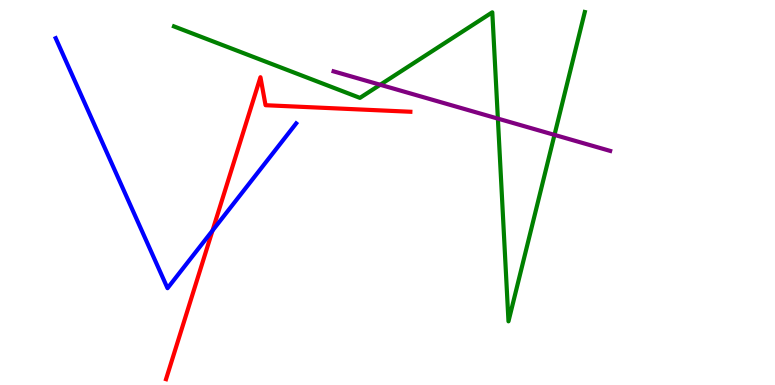[{'lines': ['blue', 'red'], 'intersections': [{'x': 2.74, 'y': 4.01}]}, {'lines': ['green', 'red'], 'intersections': []}, {'lines': ['purple', 'red'], 'intersections': []}, {'lines': ['blue', 'green'], 'intersections': []}, {'lines': ['blue', 'purple'], 'intersections': []}, {'lines': ['green', 'purple'], 'intersections': [{'x': 4.91, 'y': 7.8}, {'x': 6.42, 'y': 6.92}, {'x': 7.15, 'y': 6.5}]}]